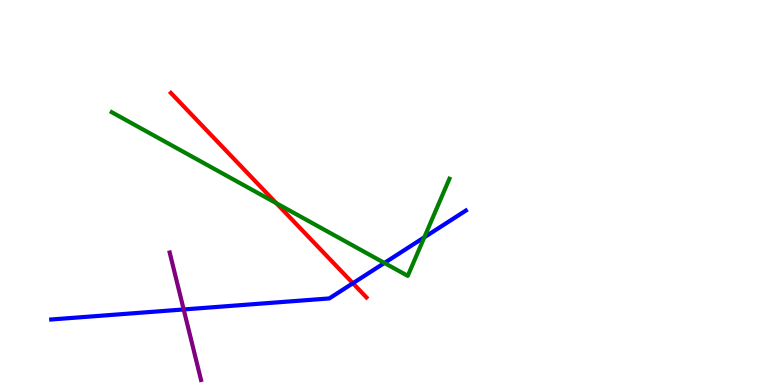[{'lines': ['blue', 'red'], 'intersections': [{'x': 4.55, 'y': 2.64}]}, {'lines': ['green', 'red'], 'intersections': [{'x': 3.57, 'y': 4.72}]}, {'lines': ['purple', 'red'], 'intersections': []}, {'lines': ['blue', 'green'], 'intersections': [{'x': 4.96, 'y': 3.17}, {'x': 5.48, 'y': 3.84}]}, {'lines': ['blue', 'purple'], 'intersections': [{'x': 2.37, 'y': 1.96}]}, {'lines': ['green', 'purple'], 'intersections': []}]